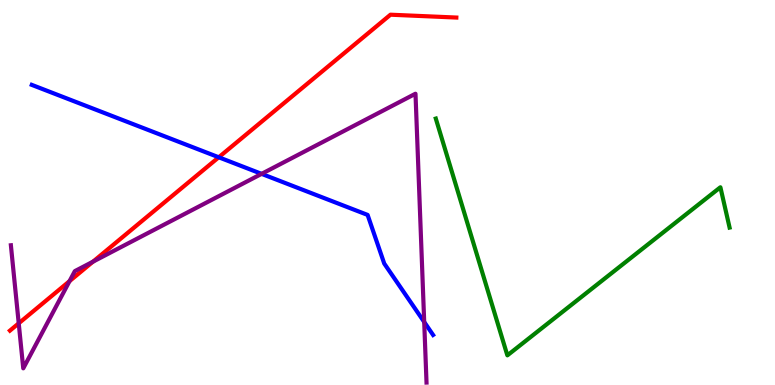[{'lines': ['blue', 'red'], 'intersections': [{'x': 2.82, 'y': 5.92}]}, {'lines': ['green', 'red'], 'intersections': []}, {'lines': ['purple', 'red'], 'intersections': [{'x': 0.242, 'y': 1.6}, {'x': 0.897, 'y': 2.7}, {'x': 1.2, 'y': 3.2}]}, {'lines': ['blue', 'green'], 'intersections': []}, {'lines': ['blue', 'purple'], 'intersections': [{'x': 3.38, 'y': 5.48}, {'x': 5.47, 'y': 1.64}]}, {'lines': ['green', 'purple'], 'intersections': []}]